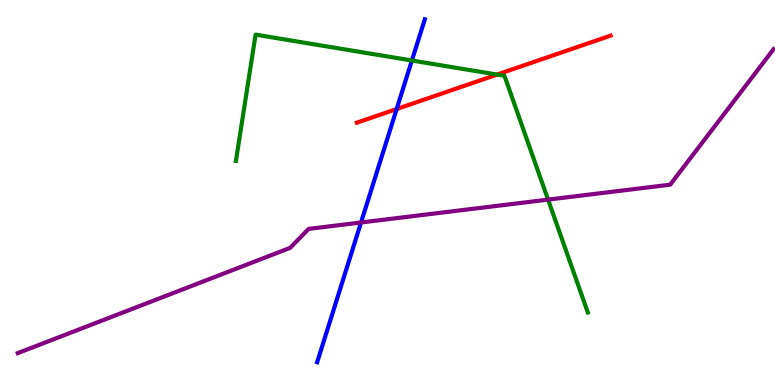[{'lines': ['blue', 'red'], 'intersections': [{'x': 5.12, 'y': 7.17}]}, {'lines': ['green', 'red'], 'intersections': [{'x': 6.41, 'y': 8.06}]}, {'lines': ['purple', 'red'], 'intersections': []}, {'lines': ['blue', 'green'], 'intersections': [{'x': 5.31, 'y': 8.43}]}, {'lines': ['blue', 'purple'], 'intersections': [{'x': 4.66, 'y': 4.22}]}, {'lines': ['green', 'purple'], 'intersections': [{'x': 7.07, 'y': 4.82}]}]